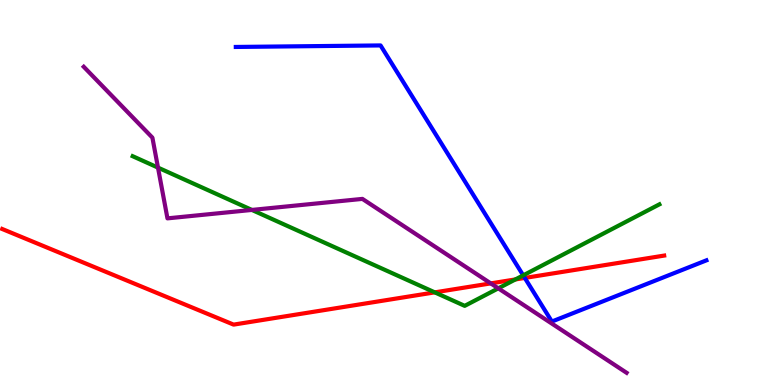[{'lines': ['blue', 'red'], 'intersections': [{'x': 6.77, 'y': 2.78}]}, {'lines': ['green', 'red'], 'intersections': [{'x': 5.61, 'y': 2.41}, {'x': 6.65, 'y': 2.74}]}, {'lines': ['purple', 'red'], 'intersections': [{'x': 6.33, 'y': 2.64}]}, {'lines': ['blue', 'green'], 'intersections': [{'x': 6.75, 'y': 2.85}]}, {'lines': ['blue', 'purple'], 'intersections': []}, {'lines': ['green', 'purple'], 'intersections': [{'x': 2.04, 'y': 5.65}, {'x': 3.25, 'y': 4.55}, {'x': 6.43, 'y': 2.51}]}]